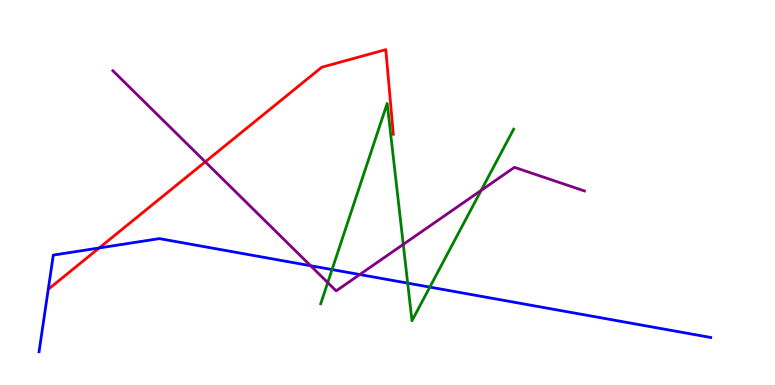[{'lines': ['blue', 'red'], 'intersections': [{'x': 1.28, 'y': 3.56}]}, {'lines': ['green', 'red'], 'intersections': []}, {'lines': ['purple', 'red'], 'intersections': [{'x': 2.65, 'y': 5.8}]}, {'lines': ['blue', 'green'], 'intersections': [{'x': 4.28, 'y': 3.0}, {'x': 5.26, 'y': 2.65}, {'x': 5.55, 'y': 2.54}]}, {'lines': ['blue', 'purple'], 'intersections': [{'x': 4.01, 'y': 3.1}, {'x': 4.64, 'y': 2.87}]}, {'lines': ['green', 'purple'], 'intersections': [{'x': 4.23, 'y': 2.66}, {'x': 5.2, 'y': 3.65}, {'x': 6.21, 'y': 5.05}]}]